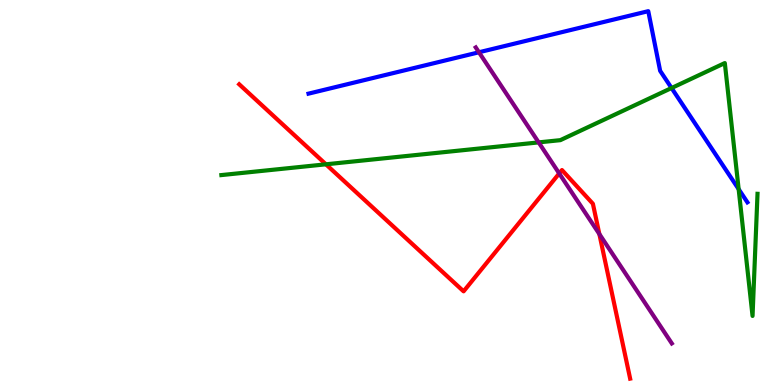[{'lines': ['blue', 'red'], 'intersections': []}, {'lines': ['green', 'red'], 'intersections': [{'x': 4.21, 'y': 5.73}]}, {'lines': ['purple', 'red'], 'intersections': [{'x': 7.22, 'y': 5.5}, {'x': 7.73, 'y': 3.92}]}, {'lines': ['blue', 'green'], 'intersections': [{'x': 8.67, 'y': 7.71}, {'x': 9.53, 'y': 5.09}]}, {'lines': ['blue', 'purple'], 'intersections': [{'x': 6.18, 'y': 8.64}]}, {'lines': ['green', 'purple'], 'intersections': [{'x': 6.95, 'y': 6.3}]}]